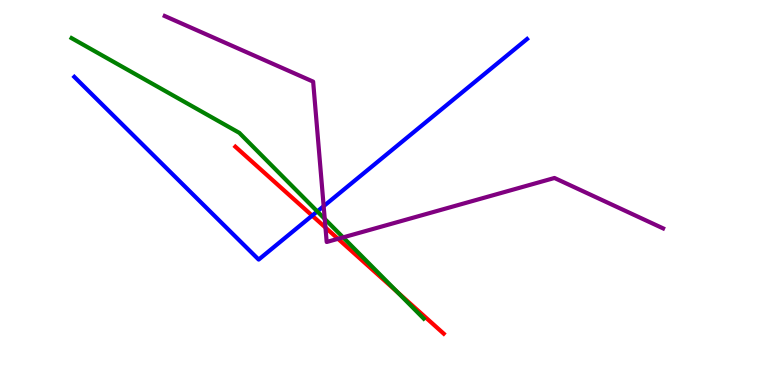[{'lines': ['blue', 'red'], 'intersections': [{'x': 4.03, 'y': 4.4}]}, {'lines': ['green', 'red'], 'intersections': [{'x': 5.13, 'y': 2.41}]}, {'lines': ['purple', 'red'], 'intersections': [{'x': 4.2, 'y': 4.09}, {'x': 4.36, 'y': 3.8}]}, {'lines': ['blue', 'green'], 'intersections': [{'x': 4.09, 'y': 4.51}]}, {'lines': ['blue', 'purple'], 'intersections': [{'x': 4.18, 'y': 4.64}]}, {'lines': ['green', 'purple'], 'intersections': [{'x': 4.19, 'y': 4.31}, {'x': 4.43, 'y': 3.83}]}]